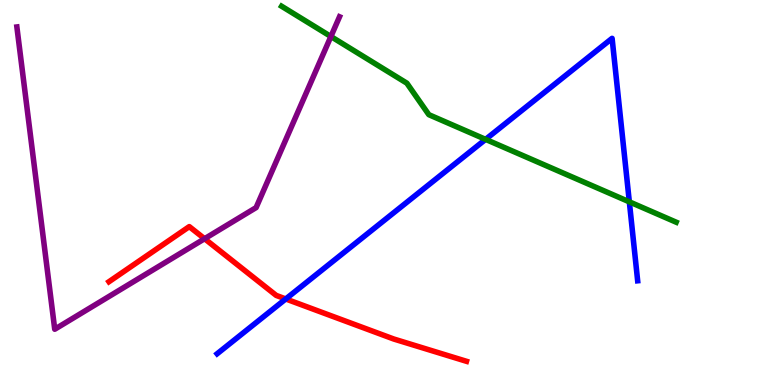[{'lines': ['blue', 'red'], 'intersections': [{'x': 3.69, 'y': 2.23}]}, {'lines': ['green', 'red'], 'intersections': []}, {'lines': ['purple', 'red'], 'intersections': [{'x': 2.64, 'y': 3.8}]}, {'lines': ['blue', 'green'], 'intersections': [{'x': 6.27, 'y': 6.38}, {'x': 8.12, 'y': 4.76}]}, {'lines': ['blue', 'purple'], 'intersections': []}, {'lines': ['green', 'purple'], 'intersections': [{'x': 4.27, 'y': 9.05}]}]